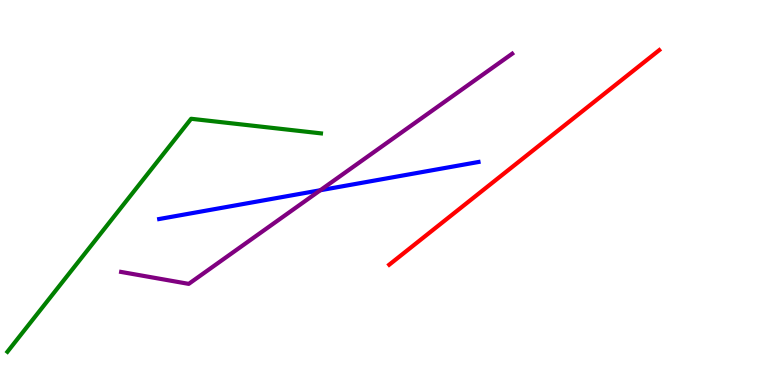[{'lines': ['blue', 'red'], 'intersections': []}, {'lines': ['green', 'red'], 'intersections': []}, {'lines': ['purple', 'red'], 'intersections': []}, {'lines': ['blue', 'green'], 'intersections': []}, {'lines': ['blue', 'purple'], 'intersections': [{'x': 4.13, 'y': 5.06}]}, {'lines': ['green', 'purple'], 'intersections': []}]